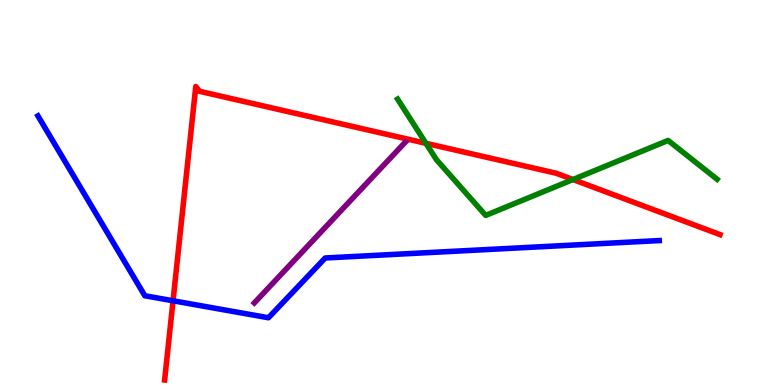[{'lines': ['blue', 'red'], 'intersections': [{'x': 2.23, 'y': 2.19}]}, {'lines': ['green', 'red'], 'intersections': [{'x': 5.5, 'y': 6.28}, {'x': 7.39, 'y': 5.34}]}, {'lines': ['purple', 'red'], 'intersections': []}, {'lines': ['blue', 'green'], 'intersections': []}, {'lines': ['blue', 'purple'], 'intersections': []}, {'lines': ['green', 'purple'], 'intersections': []}]